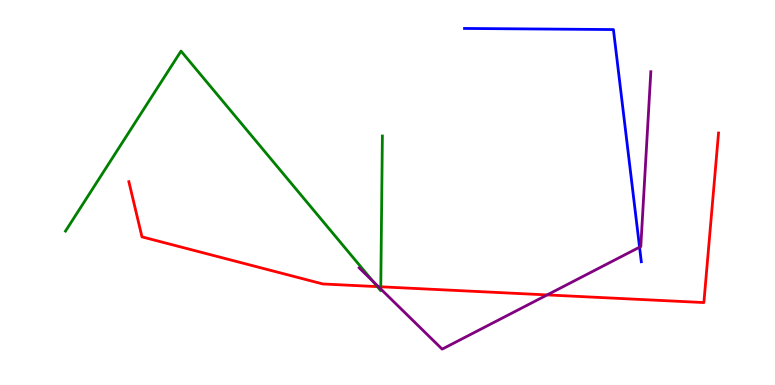[{'lines': ['blue', 'red'], 'intersections': []}, {'lines': ['green', 'red'], 'intersections': [{'x': 4.87, 'y': 2.56}, {'x': 4.91, 'y': 2.55}]}, {'lines': ['purple', 'red'], 'intersections': [{'x': 4.88, 'y': 2.55}, {'x': 7.06, 'y': 2.34}]}, {'lines': ['blue', 'green'], 'intersections': []}, {'lines': ['blue', 'purple'], 'intersections': [{'x': 8.25, 'y': 3.58}]}, {'lines': ['green', 'purple'], 'intersections': [{'x': 4.81, 'y': 2.69}, {'x': 4.91, 'y': 2.49}]}]